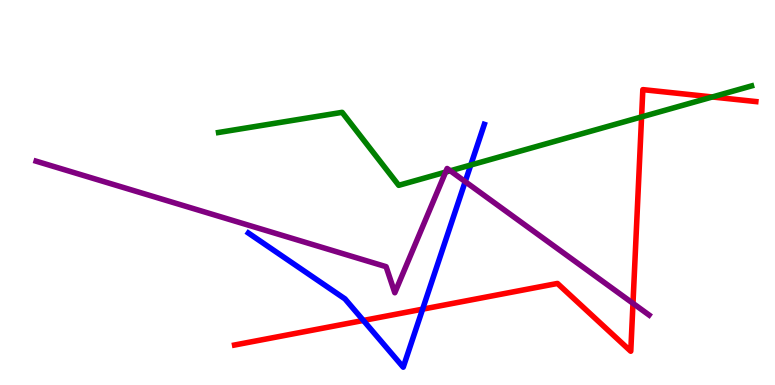[{'lines': ['blue', 'red'], 'intersections': [{'x': 4.69, 'y': 1.68}, {'x': 5.45, 'y': 1.97}]}, {'lines': ['green', 'red'], 'intersections': [{'x': 8.28, 'y': 6.96}, {'x': 9.19, 'y': 7.48}]}, {'lines': ['purple', 'red'], 'intersections': [{'x': 8.17, 'y': 2.12}]}, {'lines': ['blue', 'green'], 'intersections': [{'x': 6.07, 'y': 5.71}]}, {'lines': ['blue', 'purple'], 'intersections': [{'x': 6.0, 'y': 5.28}]}, {'lines': ['green', 'purple'], 'intersections': [{'x': 5.75, 'y': 5.53}, {'x': 5.81, 'y': 5.56}]}]